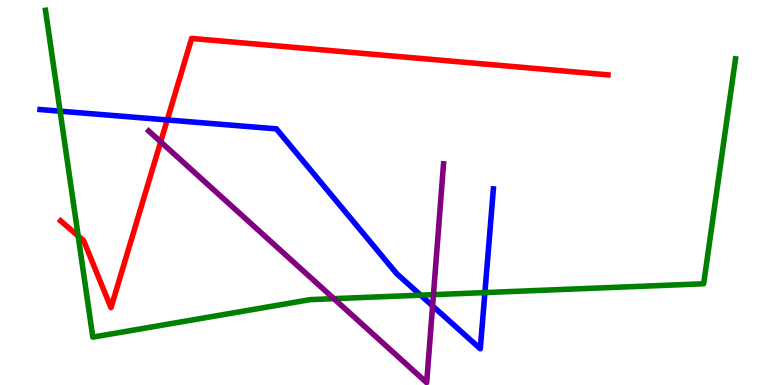[{'lines': ['blue', 'red'], 'intersections': [{'x': 2.16, 'y': 6.88}]}, {'lines': ['green', 'red'], 'intersections': [{'x': 1.01, 'y': 3.87}]}, {'lines': ['purple', 'red'], 'intersections': [{'x': 2.07, 'y': 6.32}]}, {'lines': ['blue', 'green'], 'intersections': [{'x': 0.775, 'y': 7.11}, {'x': 5.43, 'y': 2.33}, {'x': 6.26, 'y': 2.4}]}, {'lines': ['blue', 'purple'], 'intersections': [{'x': 5.58, 'y': 2.05}]}, {'lines': ['green', 'purple'], 'intersections': [{'x': 4.31, 'y': 2.24}, {'x': 5.59, 'y': 2.35}]}]